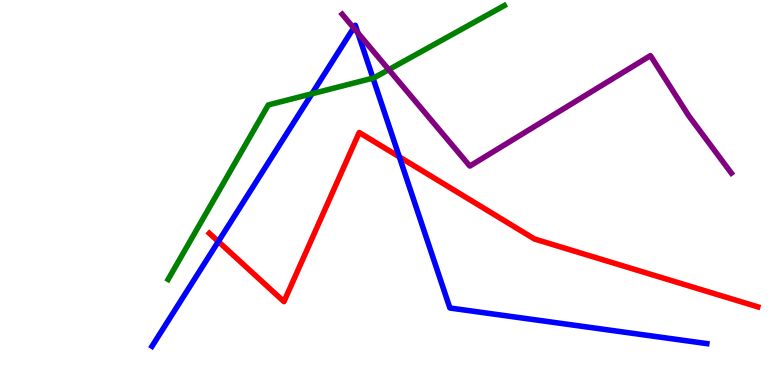[{'lines': ['blue', 'red'], 'intersections': [{'x': 2.82, 'y': 3.73}, {'x': 5.15, 'y': 5.92}]}, {'lines': ['green', 'red'], 'intersections': []}, {'lines': ['purple', 'red'], 'intersections': []}, {'lines': ['blue', 'green'], 'intersections': [{'x': 4.02, 'y': 7.56}, {'x': 4.81, 'y': 7.97}]}, {'lines': ['blue', 'purple'], 'intersections': [{'x': 4.56, 'y': 9.28}, {'x': 4.62, 'y': 9.15}]}, {'lines': ['green', 'purple'], 'intersections': [{'x': 5.02, 'y': 8.19}]}]